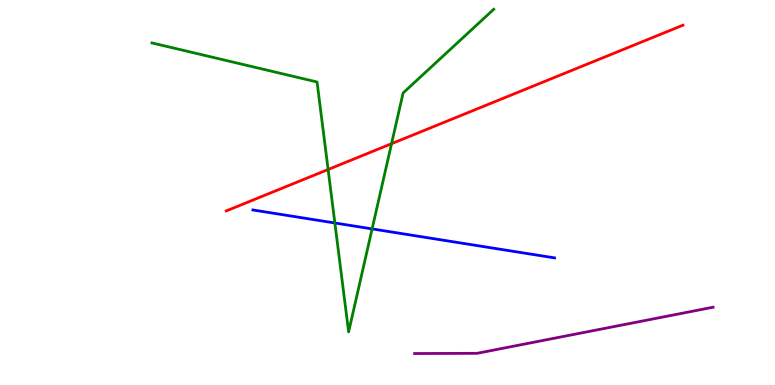[{'lines': ['blue', 'red'], 'intersections': []}, {'lines': ['green', 'red'], 'intersections': [{'x': 4.23, 'y': 5.6}, {'x': 5.05, 'y': 6.27}]}, {'lines': ['purple', 'red'], 'intersections': []}, {'lines': ['blue', 'green'], 'intersections': [{'x': 4.32, 'y': 4.21}, {'x': 4.8, 'y': 4.05}]}, {'lines': ['blue', 'purple'], 'intersections': []}, {'lines': ['green', 'purple'], 'intersections': []}]